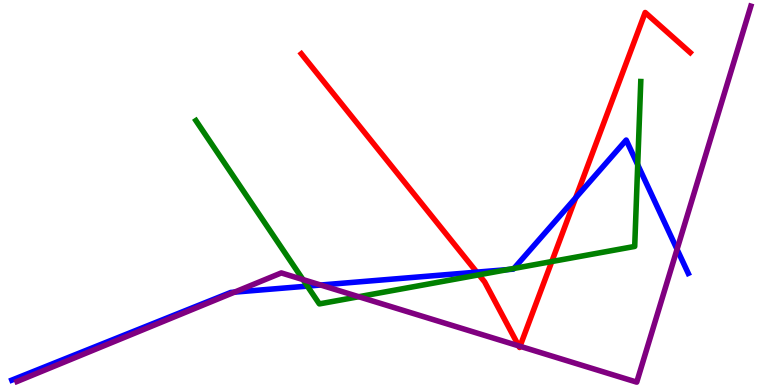[{'lines': ['blue', 'red'], 'intersections': [{'x': 6.15, 'y': 2.93}, {'x': 7.43, 'y': 4.86}]}, {'lines': ['green', 'red'], 'intersections': [{'x': 6.18, 'y': 2.86}, {'x': 7.12, 'y': 3.21}]}, {'lines': ['purple', 'red'], 'intersections': [{'x': 6.69, 'y': 1.02}, {'x': 6.71, 'y': 1.01}]}, {'lines': ['blue', 'green'], 'intersections': [{'x': 3.97, 'y': 2.57}, {'x': 6.55, 'y': 3.0}, {'x': 6.63, 'y': 3.03}, {'x': 8.23, 'y': 5.72}]}, {'lines': ['blue', 'purple'], 'intersections': [{'x': 3.03, 'y': 2.41}, {'x': 4.14, 'y': 2.6}, {'x': 8.74, 'y': 3.52}]}, {'lines': ['green', 'purple'], 'intersections': [{'x': 3.91, 'y': 2.74}, {'x': 4.63, 'y': 2.29}]}]